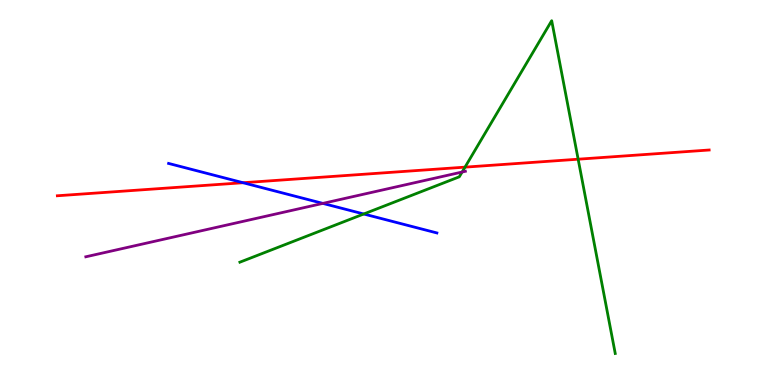[{'lines': ['blue', 'red'], 'intersections': [{'x': 3.14, 'y': 5.25}]}, {'lines': ['green', 'red'], 'intersections': [{'x': 6.0, 'y': 5.66}, {'x': 7.46, 'y': 5.86}]}, {'lines': ['purple', 'red'], 'intersections': []}, {'lines': ['blue', 'green'], 'intersections': [{'x': 4.69, 'y': 4.44}]}, {'lines': ['blue', 'purple'], 'intersections': [{'x': 4.17, 'y': 4.72}]}, {'lines': ['green', 'purple'], 'intersections': [{'x': 5.96, 'y': 5.53}]}]